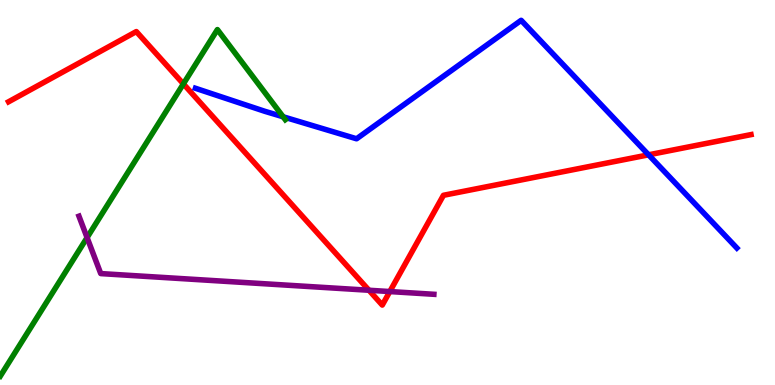[{'lines': ['blue', 'red'], 'intersections': [{'x': 8.37, 'y': 5.98}]}, {'lines': ['green', 'red'], 'intersections': [{'x': 2.37, 'y': 7.82}]}, {'lines': ['purple', 'red'], 'intersections': [{'x': 4.76, 'y': 2.46}, {'x': 5.03, 'y': 2.43}]}, {'lines': ['blue', 'green'], 'intersections': [{'x': 3.65, 'y': 6.97}]}, {'lines': ['blue', 'purple'], 'intersections': []}, {'lines': ['green', 'purple'], 'intersections': [{'x': 1.12, 'y': 3.83}]}]